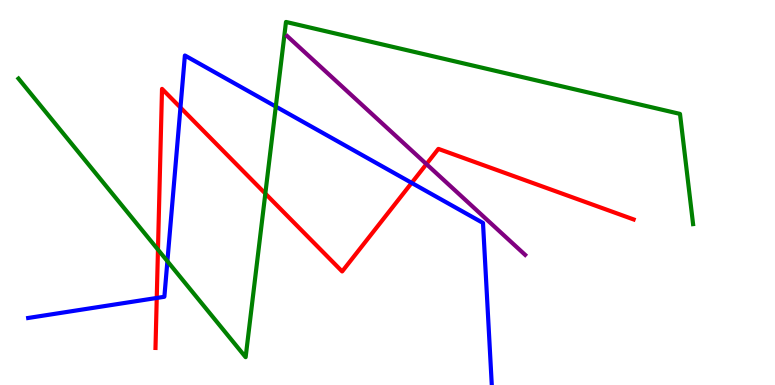[{'lines': ['blue', 'red'], 'intersections': [{'x': 2.02, 'y': 2.26}, {'x': 2.33, 'y': 7.21}, {'x': 5.31, 'y': 5.25}]}, {'lines': ['green', 'red'], 'intersections': [{'x': 2.04, 'y': 3.52}, {'x': 3.42, 'y': 4.97}]}, {'lines': ['purple', 'red'], 'intersections': [{'x': 5.5, 'y': 5.74}]}, {'lines': ['blue', 'green'], 'intersections': [{'x': 2.16, 'y': 3.22}, {'x': 3.56, 'y': 7.23}]}, {'lines': ['blue', 'purple'], 'intersections': []}, {'lines': ['green', 'purple'], 'intersections': []}]